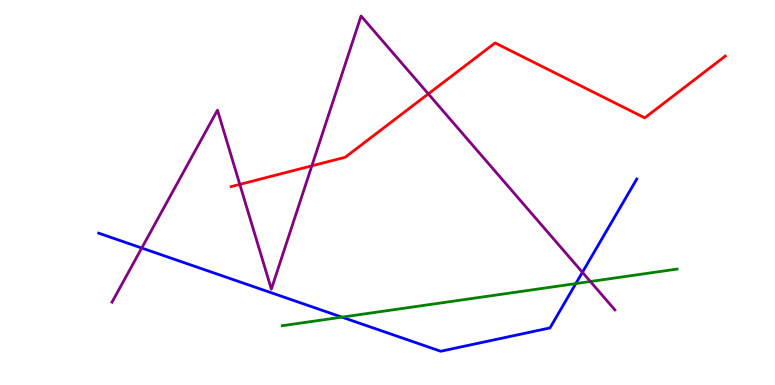[{'lines': ['blue', 'red'], 'intersections': []}, {'lines': ['green', 'red'], 'intersections': []}, {'lines': ['purple', 'red'], 'intersections': [{'x': 3.09, 'y': 5.21}, {'x': 4.02, 'y': 5.69}, {'x': 5.53, 'y': 7.56}]}, {'lines': ['blue', 'green'], 'intersections': [{'x': 4.41, 'y': 1.76}, {'x': 7.43, 'y': 2.63}]}, {'lines': ['blue', 'purple'], 'intersections': [{'x': 1.83, 'y': 3.56}, {'x': 7.51, 'y': 2.93}]}, {'lines': ['green', 'purple'], 'intersections': [{'x': 7.62, 'y': 2.69}]}]